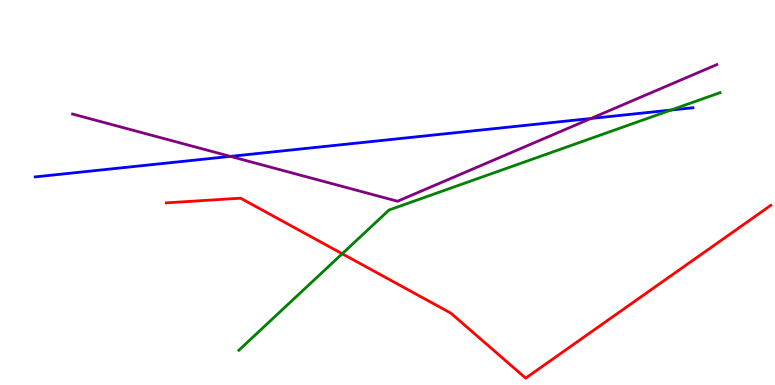[{'lines': ['blue', 'red'], 'intersections': []}, {'lines': ['green', 'red'], 'intersections': [{'x': 4.42, 'y': 3.41}]}, {'lines': ['purple', 'red'], 'intersections': []}, {'lines': ['blue', 'green'], 'intersections': [{'x': 8.66, 'y': 7.14}]}, {'lines': ['blue', 'purple'], 'intersections': [{'x': 2.97, 'y': 5.94}, {'x': 7.63, 'y': 6.92}]}, {'lines': ['green', 'purple'], 'intersections': []}]